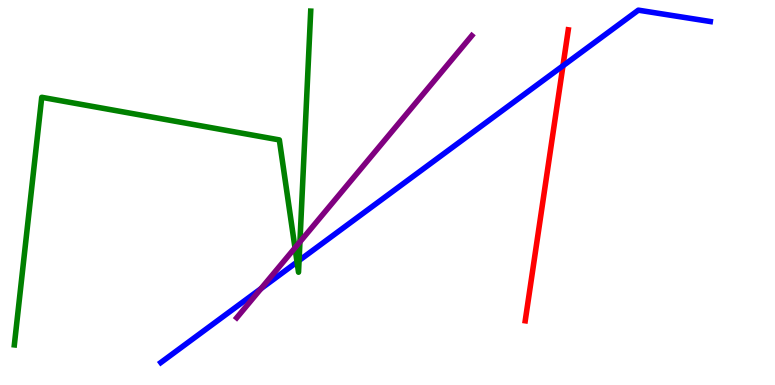[{'lines': ['blue', 'red'], 'intersections': [{'x': 7.26, 'y': 8.29}]}, {'lines': ['green', 'red'], 'intersections': []}, {'lines': ['purple', 'red'], 'intersections': []}, {'lines': ['blue', 'green'], 'intersections': [{'x': 3.83, 'y': 3.19}, {'x': 3.86, 'y': 3.23}]}, {'lines': ['blue', 'purple'], 'intersections': [{'x': 3.37, 'y': 2.5}]}, {'lines': ['green', 'purple'], 'intersections': [{'x': 3.81, 'y': 3.56}, {'x': 3.87, 'y': 3.72}]}]